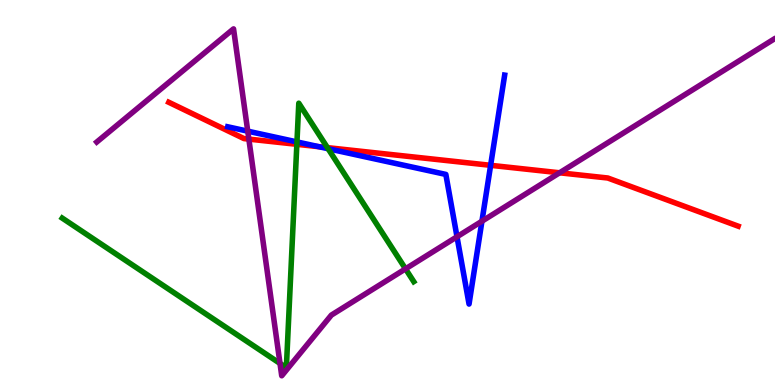[{'lines': ['blue', 'red'], 'intersections': [{'x': 4.12, 'y': 6.19}, {'x': 6.33, 'y': 5.71}]}, {'lines': ['green', 'red'], 'intersections': [{'x': 3.83, 'y': 6.25}, {'x': 4.22, 'y': 6.17}]}, {'lines': ['purple', 'red'], 'intersections': [{'x': 3.21, 'y': 6.39}, {'x': 7.22, 'y': 5.51}]}, {'lines': ['blue', 'green'], 'intersections': [{'x': 3.83, 'y': 6.31}, {'x': 4.23, 'y': 6.14}]}, {'lines': ['blue', 'purple'], 'intersections': [{'x': 3.2, 'y': 6.59}, {'x': 5.9, 'y': 3.85}, {'x': 6.22, 'y': 4.25}]}, {'lines': ['green', 'purple'], 'intersections': [{'x': 3.61, 'y': 0.56}, {'x': 5.23, 'y': 3.02}]}]